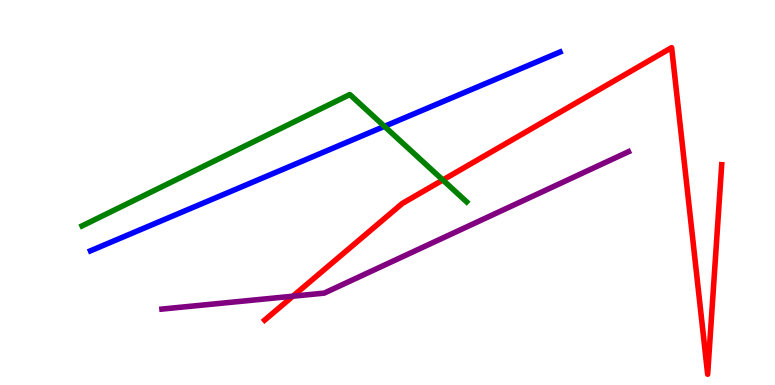[{'lines': ['blue', 'red'], 'intersections': []}, {'lines': ['green', 'red'], 'intersections': [{'x': 5.71, 'y': 5.32}]}, {'lines': ['purple', 'red'], 'intersections': [{'x': 3.78, 'y': 2.31}]}, {'lines': ['blue', 'green'], 'intersections': [{'x': 4.96, 'y': 6.72}]}, {'lines': ['blue', 'purple'], 'intersections': []}, {'lines': ['green', 'purple'], 'intersections': []}]